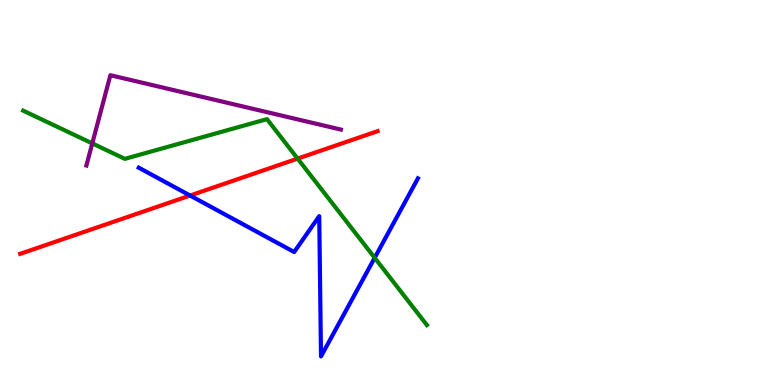[{'lines': ['blue', 'red'], 'intersections': [{'x': 2.45, 'y': 4.92}]}, {'lines': ['green', 'red'], 'intersections': [{'x': 3.84, 'y': 5.88}]}, {'lines': ['purple', 'red'], 'intersections': []}, {'lines': ['blue', 'green'], 'intersections': [{'x': 4.83, 'y': 3.3}]}, {'lines': ['blue', 'purple'], 'intersections': []}, {'lines': ['green', 'purple'], 'intersections': [{'x': 1.19, 'y': 6.28}]}]